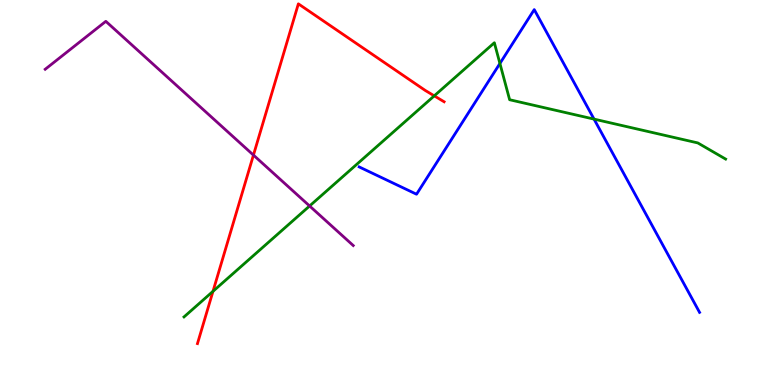[{'lines': ['blue', 'red'], 'intersections': []}, {'lines': ['green', 'red'], 'intersections': [{'x': 2.75, 'y': 2.43}, {'x': 5.6, 'y': 7.51}]}, {'lines': ['purple', 'red'], 'intersections': [{'x': 3.27, 'y': 5.97}]}, {'lines': ['blue', 'green'], 'intersections': [{'x': 6.45, 'y': 8.35}, {'x': 7.67, 'y': 6.91}]}, {'lines': ['blue', 'purple'], 'intersections': []}, {'lines': ['green', 'purple'], 'intersections': [{'x': 3.99, 'y': 4.65}]}]